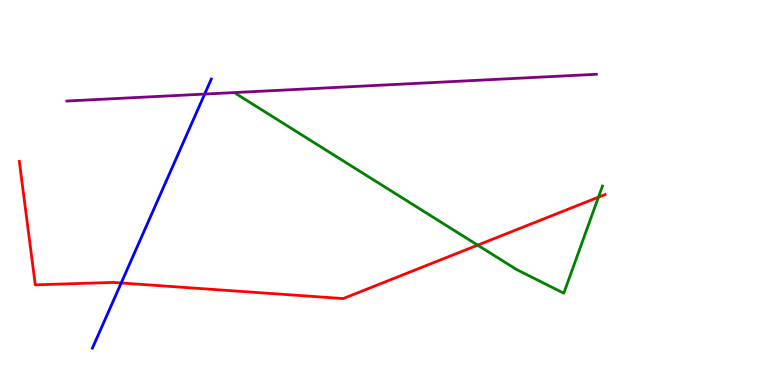[{'lines': ['blue', 'red'], 'intersections': [{'x': 1.56, 'y': 2.65}]}, {'lines': ['green', 'red'], 'intersections': [{'x': 6.16, 'y': 3.63}, {'x': 7.72, 'y': 4.88}]}, {'lines': ['purple', 'red'], 'intersections': []}, {'lines': ['blue', 'green'], 'intersections': []}, {'lines': ['blue', 'purple'], 'intersections': [{'x': 2.64, 'y': 7.56}]}, {'lines': ['green', 'purple'], 'intersections': []}]